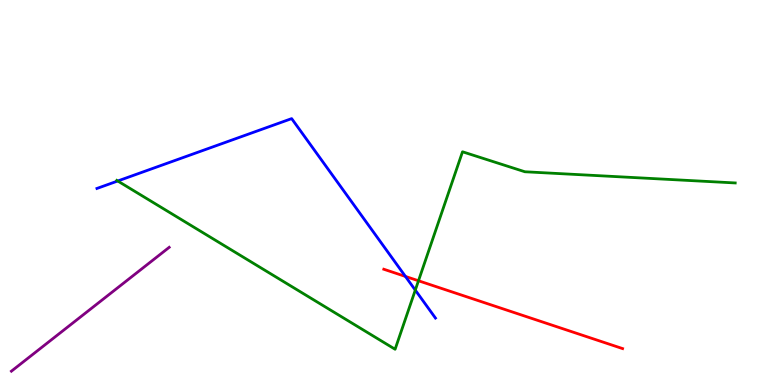[{'lines': ['blue', 'red'], 'intersections': [{'x': 5.23, 'y': 2.82}]}, {'lines': ['green', 'red'], 'intersections': [{'x': 5.4, 'y': 2.71}]}, {'lines': ['purple', 'red'], 'intersections': []}, {'lines': ['blue', 'green'], 'intersections': [{'x': 1.52, 'y': 5.3}, {'x': 5.36, 'y': 2.46}]}, {'lines': ['blue', 'purple'], 'intersections': []}, {'lines': ['green', 'purple'], 'intersections': []}]